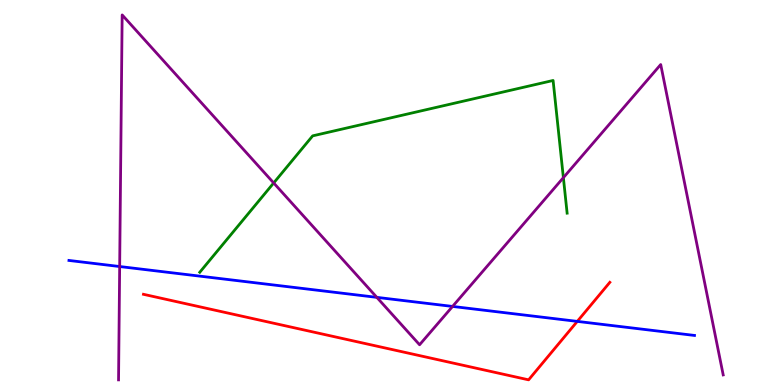[{'lines': ['blue', 'red'], 'intersections': [{'x': 7.45, 'y': 1.65}]}, {'lines': ['green', 'red'], 'intersections': []}, {'lines': ['purple', 'red'], 'intersections': []}, {'lines': ['blue', 'green'], 'intersections': []}, {'lines': ['blue', 'purple'], 'intersections': [{'x': 1.54, 'y': 3.08}, {'x': 4.86, 'y': 2.28}, {'x': 5.84, 'y': 2.04}]}, {'lines': ['green', 'purple'], 'intersections': [{'x': 3.53, 'y': 5.25}, {'x': 7.27, 'y': 5.39}]}]